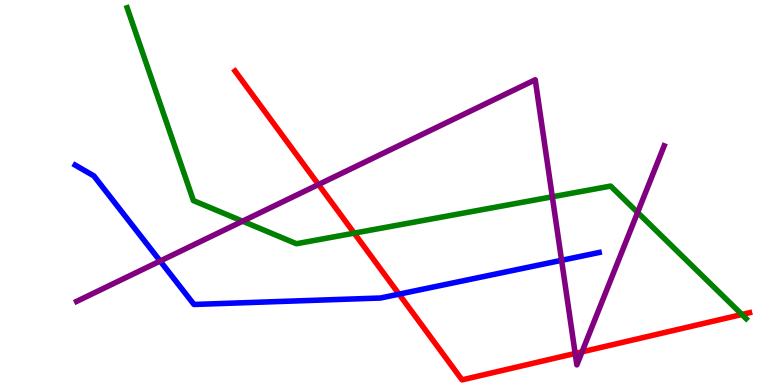[{'lines': ['blue', 'red'], 'intersections': [{'x': 5.15, 'y': 2.36}]}, {'lines': ['green', 'red'], 'intersections': [{'x': 4.57, 'y': 3.94}, {'x': 9.57, 'y': 1.83}]}, {'lines': ['purple', 'red'], 'intersections': [{'x': 4.11, 'y': 5.21}, {'x': 7.42, 'y': 0.82}, {'x': 7.51, 'y': 0.861}]}, {'lines': ['blue', 'green'], 'intersections': []}, {'lines': ['blue', 'purple'], 'intersections': [{'x': 2.07, 'y': 3.22}, {'x': 7.25, 'y': 3.24}]}, {'lines': ['green', 'purple'], 'intersections': [{'x': 3.13, 'y': 4.25}, {'x': 7.13, 'y': 4.89}, {'x': 8.23, 'y': 4.48}]}]